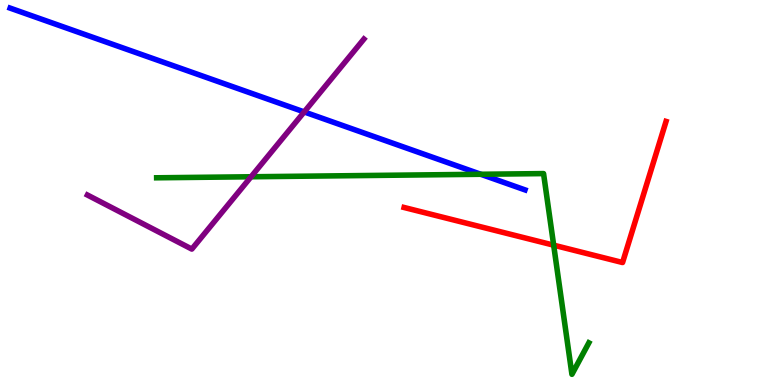[{'lines': ['blue', 'red'], 'intersections': []}, {'lines': ['green', 'red'], 'intersections': [{'x': 7.14, 'y': 3.63}]}, {'lines': ['purple', 'red'], 'intersections': []}, {'lines': ['blue', 'green'], 'intersections': [{'x': 6.2, 'y': 5.47}]}, {'lines': ['blue', 'purple'], 'intersections': [{'x': 3.93, 'y': 7.09}]}, {'lines': ['green', 'purple'], 'intersections': [{'x': 3.24, 'y': 5.41}]}]